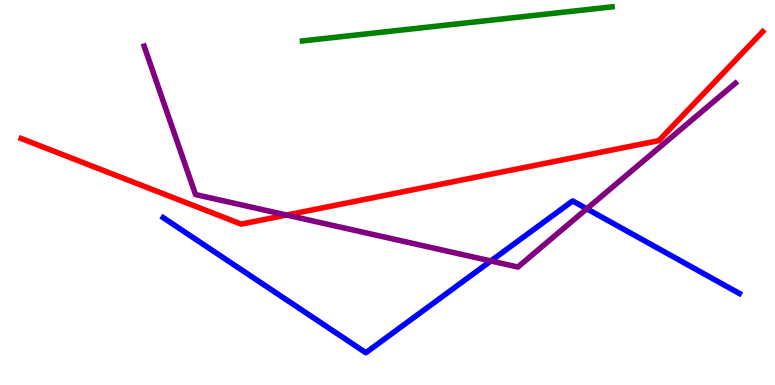[{'lines': ['blue', 'red'], 'intersections': []}, {'lines': ['green', 'red'], 'intersections': []}, {'lines': ['purple', 'red'], 'intersections': [{'x': 3.7, 'y': 4.41}]}, {'lines': ['blue', 'green'], 'intersections': []}, {'lines': ['blue', 'purple'], 'intersections': [{'x': 6.33, 'y': 3.22}, {'x': 7.57, 'y': 4.58}]}, {'lines': ['green', 'purple'], 'intersections': []}]